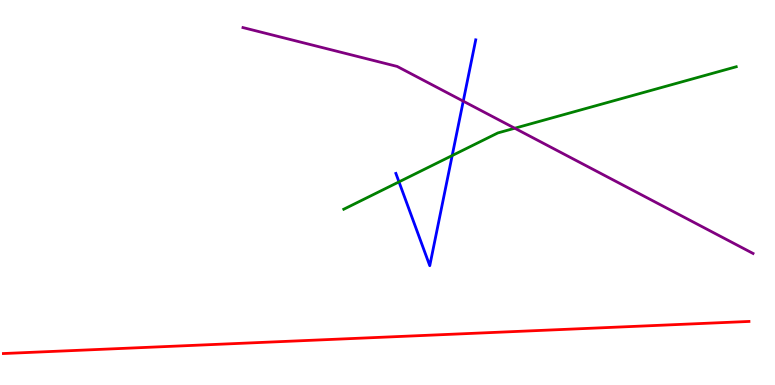[{'lines': ['blue', 'red'], 'intersections': []}, {'lines': ['green', 'red'], 'intersections': []}, {'lines': ['purple', 'red'], 'intersections': []}, {'lines': ['blue', 'green'], 'intersections': [{'x': 5.15, 'y': 5.28}, {'x': 5.83, 'y': 5.96}]}, {'lines': ['blue', 'purple'], 'intersections': [{'x': 5.98, 'y': 7.37}]}, {'lines': ['green', 'purple'], 'intersections': [{'x': 6.64, 'y': 6.67}]}]